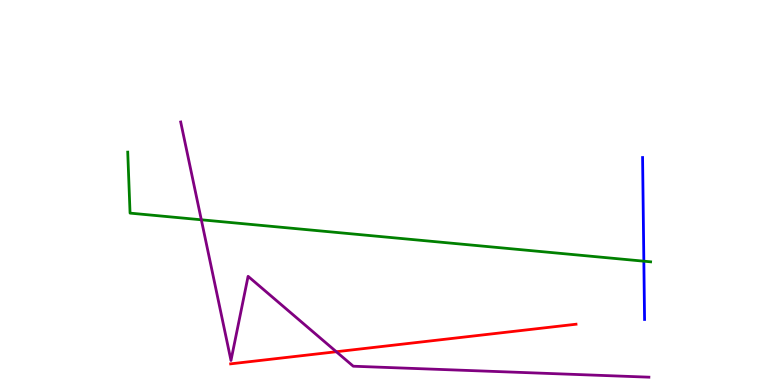[{'lines': ['blue', 'red'], 'intersections': []}, {'lines': ['green', 'red'], 'intersections': []}, {'lines': ['purple', 'red'], 'intersections': [{'x': 4.34, 'y': 0.864}]}, {'lines': ['blue', 'green'], 'intersections': [{'x': 8.31, 'y': 3.22}]}, {'lines': ['blue', 'purple'], 'intersections': []}, {'lines': ['green', 'purple'], 'intersections': [{'x': 2.6, 'y': 4.29}]}]